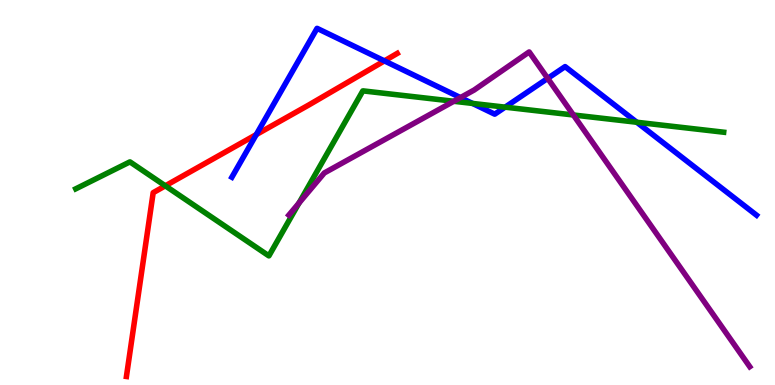[{'lines': ['blue', 'red'], 'intersections': [{'x': 3.31, 'y': 6.5}, {'x': 4.96, 'y': 8.42}]}, {'lines': ['green', 'red'], 'intersections': [{'x': 2.13, 'y': 5.17}]}, {'lines': ['purple', 'red'], 'intersections': []}, {'lines': ['blue', 'green'], 'intersections': [{'x': 6.1, 'y': 7.31}, {'x': 6.52, 'y': 7.22}, {'x': 8.22, 'y': 6.82}]}, {'lines': ['blue', 'purple'], 'intersections': [{'x': 5.94, 'y': 7.46}, {'x': 7.07, 'y': 7.96}]}, {'lines': ['green', 'purple'], 'intersections': [{'x': 3.86, 'y': 4.73}, {'x': 5.86, 'y': 7.37}, {'x': 7.4, 'y': 7.01}]}]